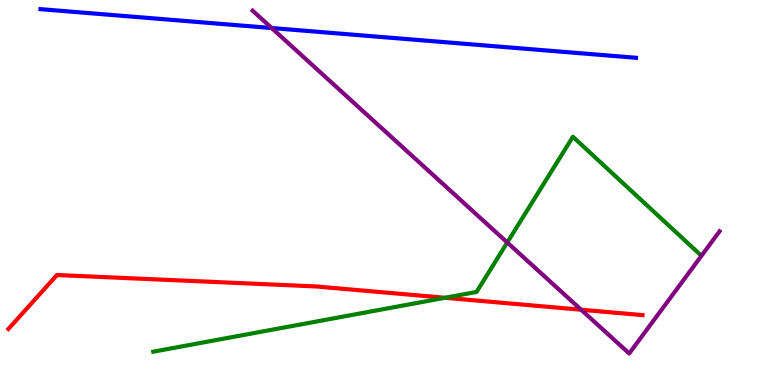[{'lines': ['blue', 'red'], 'intersections': []}, {'lines': ['green', 'red'], 'intersections': [{'x': 5.74, 'y': 2.27}]}, {'lines': ['purple', 'red'], 'intersections': [{'x': 7.5, 'y': 1.96}]}, {'lines': ['blue', 'green'], 'intersections': []}, {'lines': ['blue', 'purple'], 'intersections': [{'x': 3.51, 'y': 9.27}]}, {'lines': ['green', 'purple'], 'intersections': [{'x': 6.55, 'y': 3.7}]}]